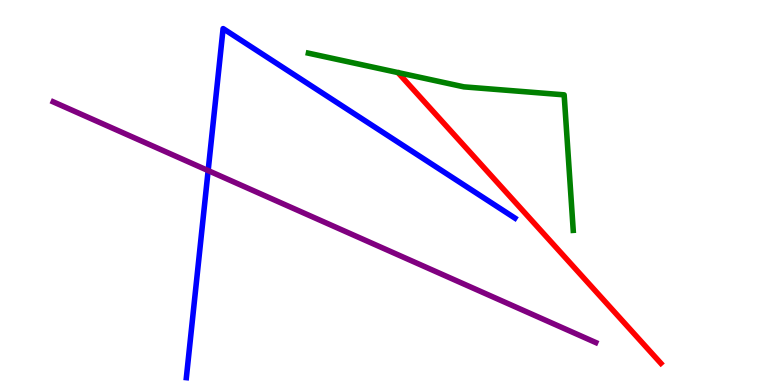[{'lines': ['blue', 'red'], 'intersections': []}, {'lines': ['green', 'red'], 'intersections': []}, {'lines': ['purple', 'red'], 'intersections': []}, {'lines': ['blue', 'green'], 'intersections': []}, {'lines': ['blue', 'purple'], 'intersections': [{'x': 2.69, 'y': 5.57}]}, {'lines': ['green', 'purple'], 'intersections': []}]